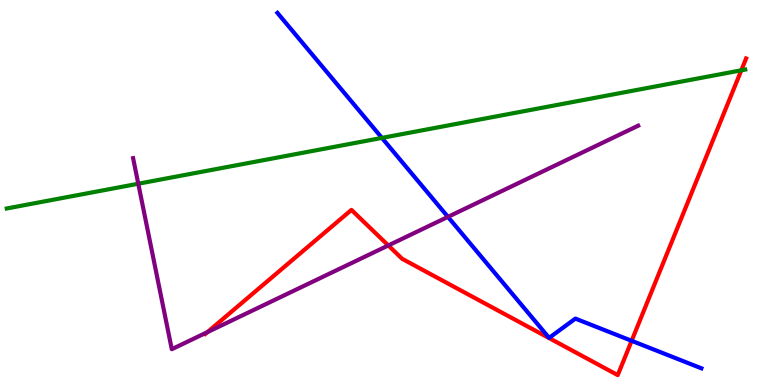[{'lines': ['blue', 'red'], 'intersections': [{'x': 8.15, 'y': 1.15}]}, {'lines': ['green', 'red'], 'intersections': [{'x': 9.57, 'y': 8.17}]}, {'lines': ['purple', 'red'], 'intersections': [{'x': 2.68, 'y': 1.37}, {'x': 5.01, 'y': 3.62}]}, {'lines': ['blue', 'green'], 'intersections': [{'x': 4.93, 'y': 6.42}]}, {'lines': ['blue', 'purple'], 'intersections': [{'x': 5.78, 'y': 4.37}]}, {'lines': ['green', 'purple'], 'intersections': [{'x': 1.78, 'y': 5.23}]}]